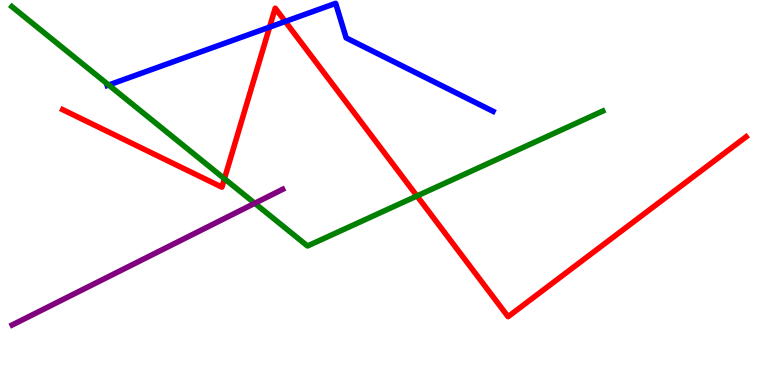[{'lines': ['blue', 'red'], 'intersections': [{'x': 3.48, 'y': 9.3}, {'x': 3.68, 'y': 9.44}]}, {'lines': ['green', 'red'], 'intersections': [{'x': 2.9, 'y': 5.36}, {'x': 5.38, 'y': 4.91}]}, {'lines': ['purple', 'red'], 'intersections': []}, {'lines': ['blue', 'green'], 'intersections': [{'x': 1.4, 'y': 7.79}]}, {'lines': ['blue', 'purple'], 'intersections': []}, {'lines': ['green', 'purple'], 'intersections': [{'x': 3.29, 'y': 4.72}]}]